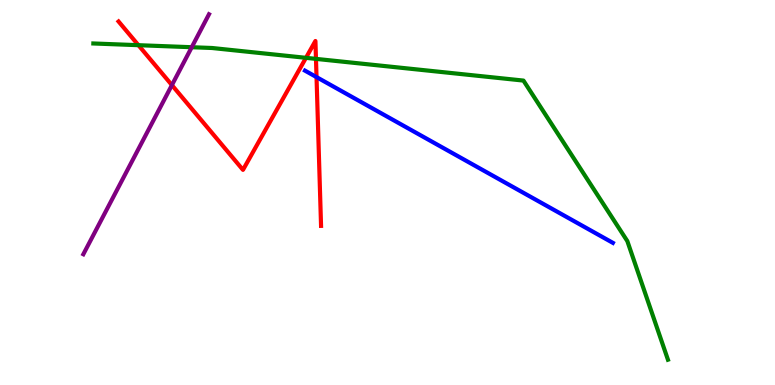[{'lines': ['blue', 'red'], 'intersections': [{'x': 4.08, 'y': 8.0}]}, {'lines': ['green', 'red'], 'intersections': [{'x': 1.79, 'y': 8.83}, {'x': 3.95, 'y': 8.5}, {'x': 4.08, 'y': 8.47}]}, {'lines': ['purple', 'red'], 'intersections': [{'x': 2.22, 'y': 7.79}]}, {'lines': ['blue', 'green'], 'intersections': []}, {'lines': ['blue', 'purple'], 'intersections': []}, {'lines': ['green', 'purple'], 'intersections': [{'x': 2.47, 'y': 8.77}]}]